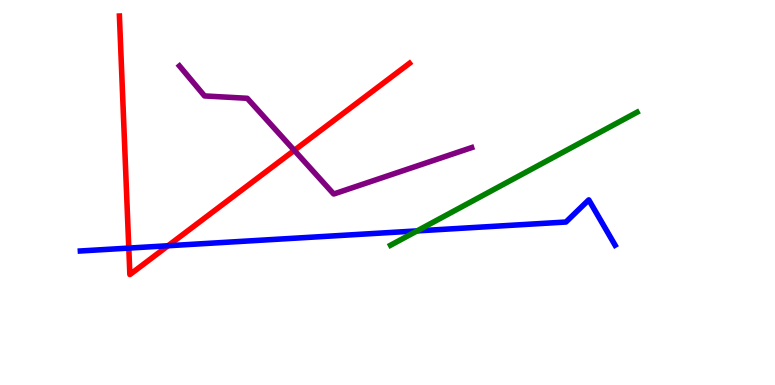[{'lines': ['blue', 'red'], 'intersections': [{'x': 1.66, 'y': 3.56}, {'x': 2.17, 'y': 3.62}]}, {'lines': ['green', 'red'], 'intersections': []}, {'lines': ['purple', 'red'], 'intersections': [{'x': 3.8, 'y': 6.09}]}, {'lines': ['blue', 'green'], 'intersections': [{'x': 5.38, 'y': 4.0}]}, {'lines': ['blue', 'purple'], 'intersections': []}, {'lines': ['green', 'purple'], 'intersections': []}]